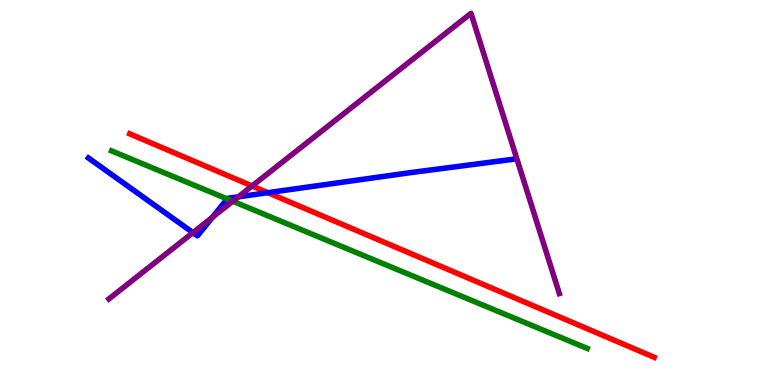[{'lines': ['blue', 'red'], 'intersections': [{'x': 3.46, 'y': 5.0}]}, {'lines': ['green', 'red'], 'intersections': []}, {'lines': ['purple', 'red'], 'intersections': [{'x': 3.25, 'y': 5.17}]}, {'lines': ['blue', 'green'], 'intersections': [{'x': 2.93, 'y': 4.83}]}, {'lines': ['blue', 'purple'], 'intersections': [{'x': 2.49, 'y': 3.96}, {'x': 2.74, 'y': 4.36}, {'x': 3.08, 'y': 4.89}]}, {'lines': ['green', 'purple'], 'intersections': [{'x': 3.0, 'y': 4.77}]}]